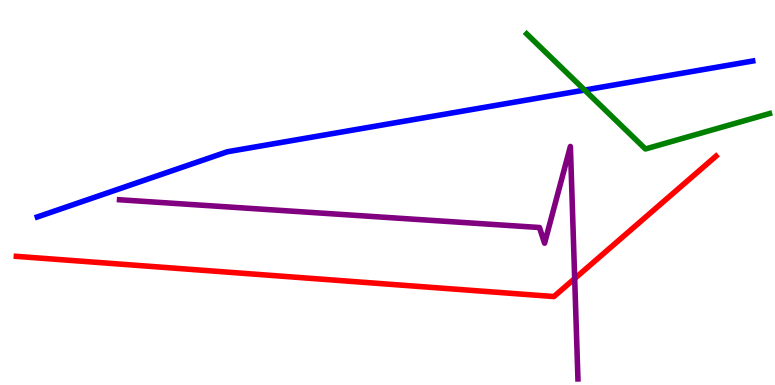[{'lines': ['blue', 'red'], 'intersections': []}, {'lines': ['green', 'red'], 'intersections': []}, {'lines': ['purple', 'red'], 'intersections': [{'x': 7.42, 'y': 2.76}]}, {'lines': ['blue', 'green'], 'intersections': [{'x': 7.54, 'y': 7.66}]}, {'lines': ['blue', 'purple'], 'intersections': []}, {'lines': ['green', 'purple'], 'intersections': []}]